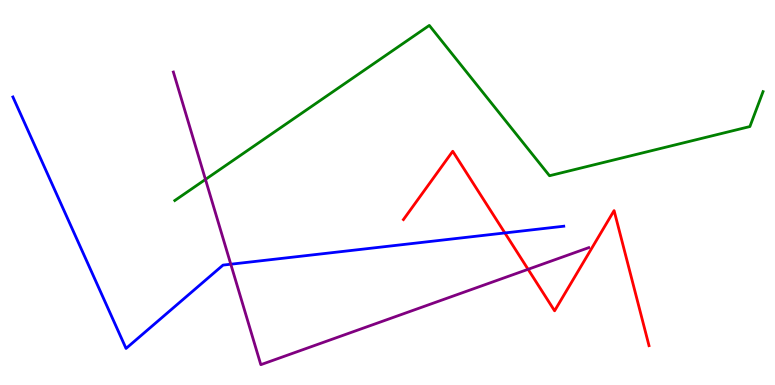[{'lines': ['blue', 'red'], 'intersections': [{'x': 6.51, 'y': 3.95}]}, {'lines': ['green', 'red'], 'intersections': []}, {'lines': ['purple', 'red'], 'intersections': [{'x': 6.81, 'y': 3.01}]}, {'lines': ['blue', 'green'], 'intersections': []}, {'lines': ['blue', 'purple'], 'intersections': [{'x': 2.98, 'y': 3.14}]}, {'lines': ['green', 'purple'], 'intersections': [{'x': 2.65, 'y': 5.34}]}]